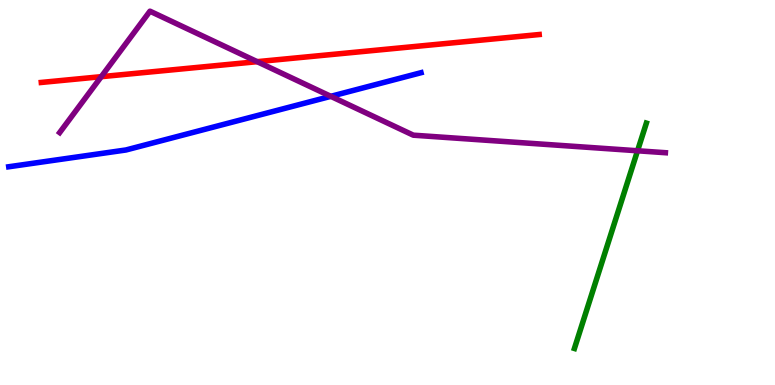[{'lines': ['blue', 'red'], 'intersections': []}, {'lines': ['green', 'red'], 'intersections': []}, {'lines': ['purple', 'red'], 'intersections': [{'x': 1.31, 'y': 8.01}, {'x': 3.32, 'y': 8.4}]}, {'lines': ['blue', 'green'], 'intersections': []}, {'lines': ['blue', 'purple'], 'intersections': [{'x': 4.27, 'y': 7.5}]}, {'lines': ['green', 'purple'], 'intersections': [{'x': 8.23, 'y': 6.08}]}]